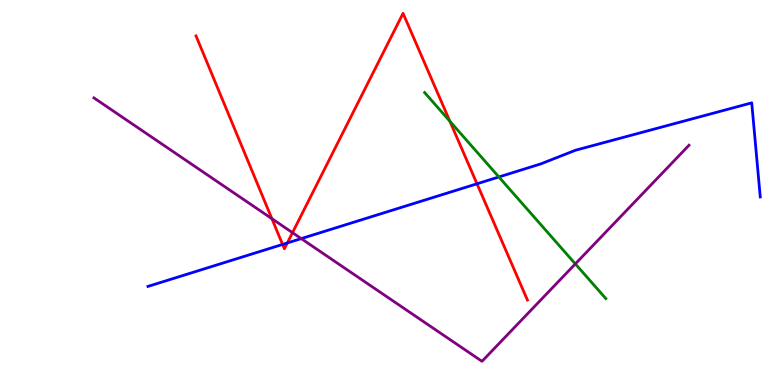[{'lines': ['blue', 'red'], 'intersections': [{'x': 3.65, 'y': 3.65}, {'x': 3.71, 'y': 3.69}, {'x': 6.15, 'y': 5.23}]}, {'lines': ['green', 'red'], 'intersections': [{'x': 5.8, 'y': 6.85}]}, {'lines': ['purple', 'red'], 'intersections': [{'x': 3.51, 'y': 4.32}, {'x': 3.77, 'y': 3.96}]}, {'lines': ['blue', 'green'], 'intersections': [{'x': 6.44, 'y': 5.4}]}, {'lines': ['blue', 'purple'], 'intersections': [{'x': 3.89, 'y': 3.8}]}, {'lines': ['green', 'purple'], 'intersections': [{'x': 7.42, 'y': 3.15}]}]